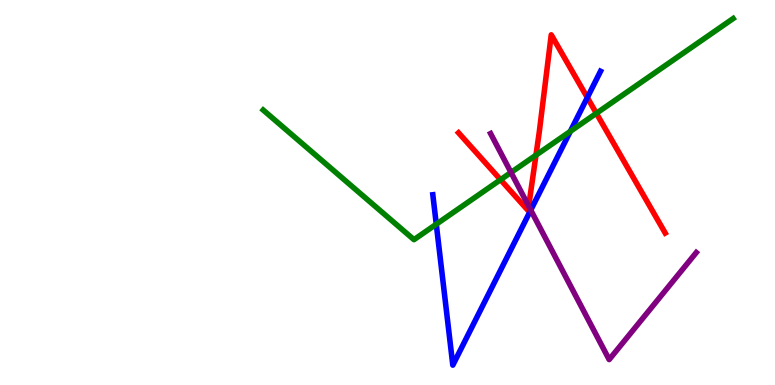[{'lines': ['blue', 'red'], 'intersections': [{'x': 7.58, 'y': 7.47}]}, {'lines': ['green', 'red'], 'intersections': [{'x': 6.46, 'y': 5.33}, {'x': 6.92, 'y': 5.97}, {'x': 7.7, 'y': 7.06}]}, {'lines': ['purple', 'red'], 'intersections': [{'x': 6.82, 'y': 4.65}]}, {'lines': ['blue', 'green'], 'intersections': [{'x': 5.63, 'y': 4.18}, {'x': 7.36, 'y': 6.59}]}, {'lines': ['blue', 'purple'], 'intersections': [{'x': 6.85, 'y': 4.54}]}, {'lines': ['green', 'purple'], 'intersections': [{'x': 6.59, 'y': 5.52}]}]